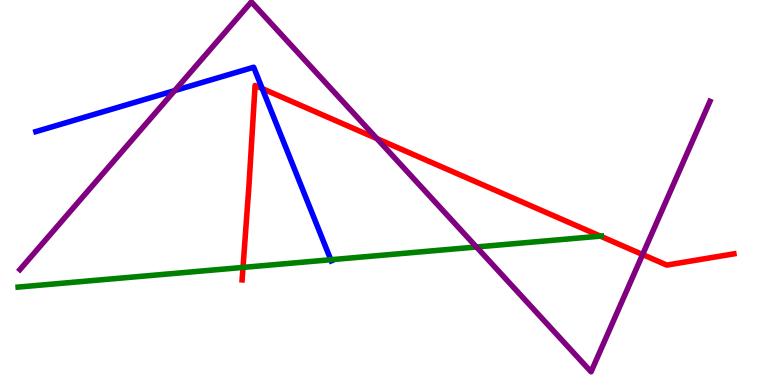[{'lines': ['blue', 'red'], 'intersections': [{'x': 3.38, 'y': 7.7}]}, {'lines': ['green', 'red'], 'intersections': [{'x': 3.14, 'y': 3.05}, {'x': 7.75, 'y': 3.87}]}, {'lines': ['purple', 'red'], 'intersections': [{'x': 4.86, 'y': 6.4}, {'x': 8.29, 'y': 3.39}]}, {'lines': ['blue', 'green'], 'intersections': [{'x': 4.27, 'y': 3.25}]}, {'lines': ['blue', 'purple'], 'intersections': [{'x': 2.25, 'y': 7.65}]}, {'lines': ['green', 'purple'], 'intersections': [{'x': 6.15, 'y': 3.58}]}]